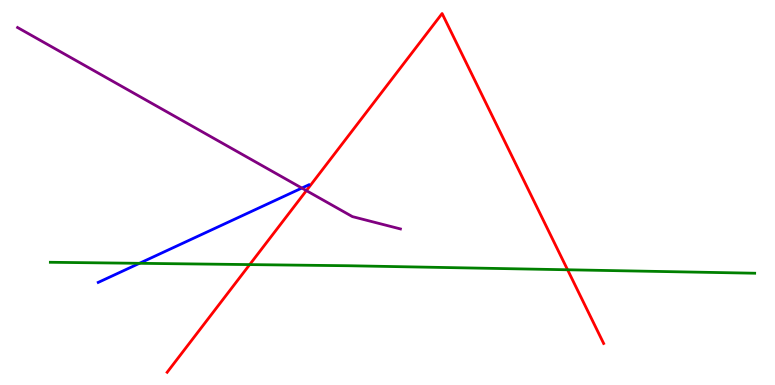[{'lines': ['blue', 'red'], 'intersections': []}, {'lines': ['green', 'red'], 'intersections': [{'x': 3.22, 'y': 3.13}, {'x': 7.32, 'y': 2.99}]}, {'lines': ['purple', 'red'], 'intersections': [{'x': 3.95, 'y': 5.05}]}, {'lines': ['blue', 'green'], 'intersections': [{'x': 1.8, 'y': 3.16}]}, {'lines': ['blue', 'purple'], 'intersections': [{'x': 3.89, 'y': 5.12}]}, {'lines': ['green', 'purple'], 'intersections': []}]